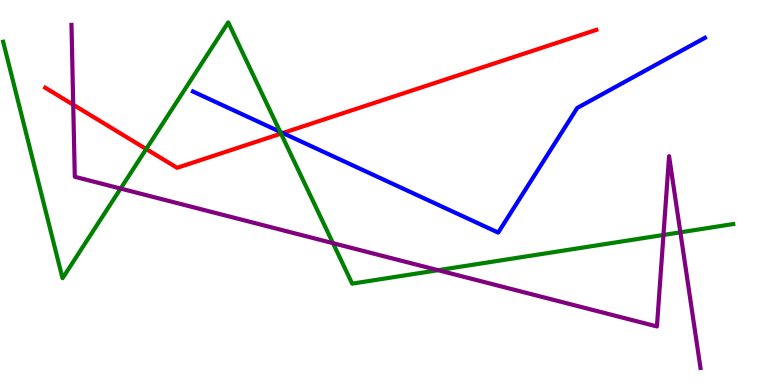[{'lines': ['blue', 'red'], 'intersections': [{'x': 3.65, 'y': 6.54}]}, {'lines': ['green', 'red'], 'intersections': [{'x': 1.89, 'y': 6.13}, {'x': 3.63, 'y': 6.53}]}, {'lines': ['purple', 'red'], 'intersections': [{'x': 0.945, 'y': 7.28}]}, {'lines': ['blue', 'green'], 'intersections': [{'x': 3.61, 'y': 6.58}]}, {'lines': ['blue', 'purple'], 'intersections': []}, {'lines': ['green', 'purple'], 'intersections': [{'x': 1.56, 'y': 5.1}, {'x': 4.3, 'y': 3.68}, {'x': 5.65, 'y': 2.98}, {'x': 8.56, 'y': 3.9}, {'x': 8.78, 'y': 3.97}]}]